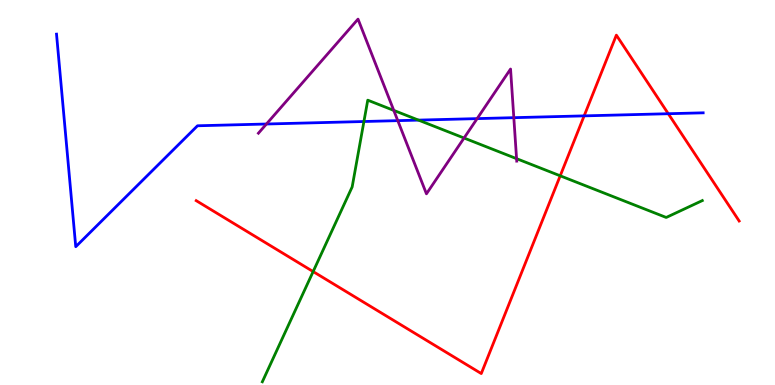[{'lines': ['blue', 'red'], 'intersections': [{'x': 7.54, 'y': 6.99}, {'x': 8.62, 'y': 7.05}]}, {'lines': ['green', 'red'], 'intersections': [{'x': 4.04, 'y': 2.95}, {'x': 7.23, 'y': 5.43}]}, {'lines': ['purple', 'red'], 'intersections': []}, {'lines': ['blue', 'green'], 'intersections': [{'x': 4.7, 'y': 6.84}, {'x': 5.4, 'y': 6.88}]}, {'lines': ['blue', 'purple'], 'intersections': [{'x': 3.44, 'y': 6.78}, {'x': 5.13, 'y': 6.87}, {'x': 6.16, 'y': 6.92}, {'x': 6.63, 'y': 6.94}]}, {'lines': ['green', 'purple'], 'intersections': [{'x': 5.08, 'y': 7.13}, {'x': 5.99, 'y': 6.42}, {'x': 6.67, 'y': 5.88}]}]